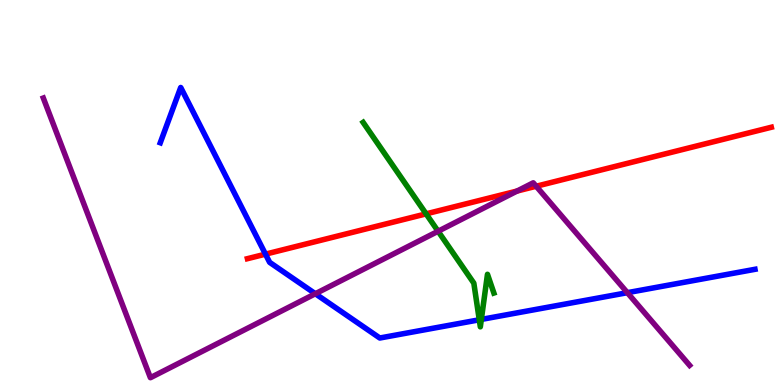[{'lines': ['blue', 'red'], 'intersections': [{'x': 3.43, 'y': 3.4}]}, {'lines': ['green', 'red'], 'intersections': [{'x': 5.5, 'y': 4.45}]}, {'lines': ['purple', 'red'], 'intersections': [{'x': 6.67, 'y': 5.04}, {'x': 6.92, 'y': 5.16}]}, {'lines': ['blue', 'green'], 'intersections': [{'x': 6.18, 'y': 1.69}, {'x': 6.21, 'y': 1.7}]}, {'lines': ['blue', 'purple'], 'intersections': [{'x': 4.07, 'y': 2.37}, {'x': 8.09, 'y': 2.4}]}, {'lines': ['green', 'purple'], 'intersections': [{'x': 5.65, 'y': 3.99}]}]